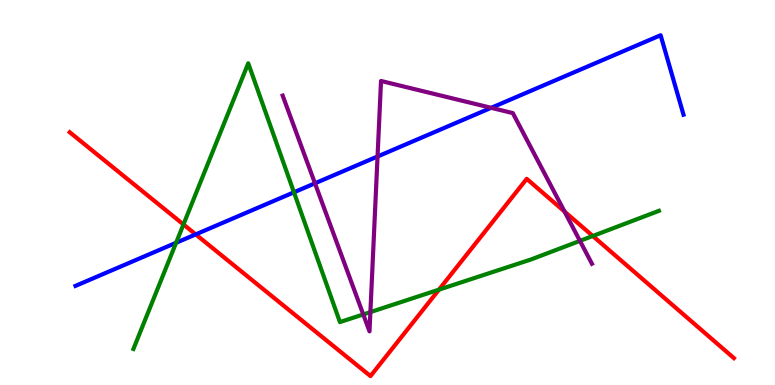[{'lines': ['blue', 'red'], 'intersections': [{'x': 2.53, 'y': 3.91}]}, {'lines': ['green', 'red'], 'intersections': [{'x': 2.37, 'y': 4.17}, {'x': 5.66, 'y': 2.48}, {'x': 7.65, 'y': 3.87}]}, {'lines': ['purple', 'red'], 'intersections': [{'x': 7.28, 'y': 4.51}]}, {'lines': ['blue', 'green'], 'intersections': [{'x': 2.27, 'y': 3.69}, {'x': 3.79, 'y': 5.01}]}, {'lines': ['blue', 'purple'], 'intersections': [{'x': 4.06, 'y': 5.24}, {'x': 4.87, 'y': 5.94}, {'x': 6.34, 'y': 7.2}]}, {'lines': ['green', 'purple'], 'intersections': [{'x': 4.69, 'y': 1.83}, {'x': 4.78, 'y': 1.89}, {'x': 7.48, 'y': 3.74}]}]